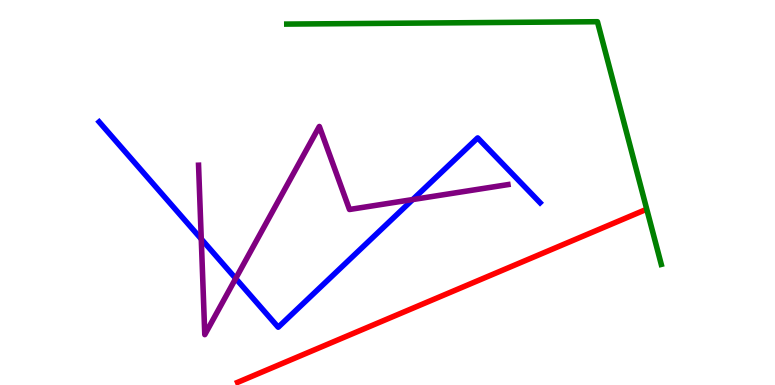[{'lines': ['blue', 'red'], 'intersections': []}, {'lines': ['green', 'red'], 'intersections': []}, {'lines': ['purple', 'red'], 'intersections': []}, {'lines': ['blue', 'green'], 'intersections': []}, {'lines': ['blue', 'purple'], 'intersections': [{'x': 2.6, 'y': 3.79}, {'x': 3.04, 'y': 2.77}, {'x': 5.33, 'y': 4.82}]}, {'lines': ['green', 'purple'], 'intersections': []}]